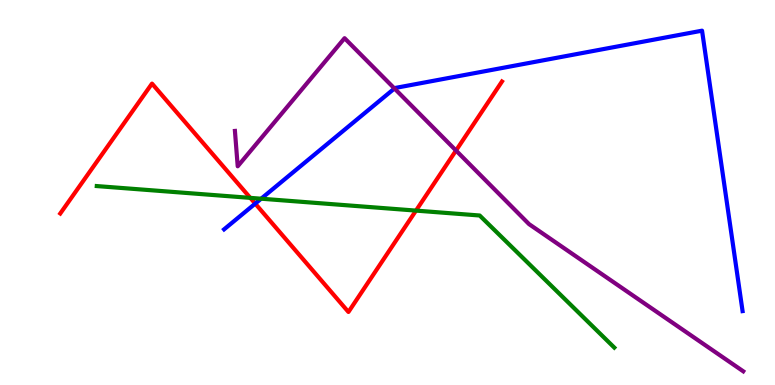[{'lines': ['blue', 'red'], 'intersections': [{'x': 3.29, 'y': 4.71}]}, {'lines': ['green', 'red'], 'intersections': [{'x': 3.23, 'y': 4.86}, {'x': 5.37, 'y': 4.53}]}, {'lines': ['purple', 'red'], 'intersections': [{'x': 5.88, 'y': 6.09}]}, {'lines': ['blue', 'green'], 'intersections': [{'x': 3.37, 'y': 4.84}]}, {'lines': ['blue', 'purple'], 'intersections': [{'x': 5.09, 'y': 7.7}]}, {'lines': ['green', 'purple'], 'intersections': []}]